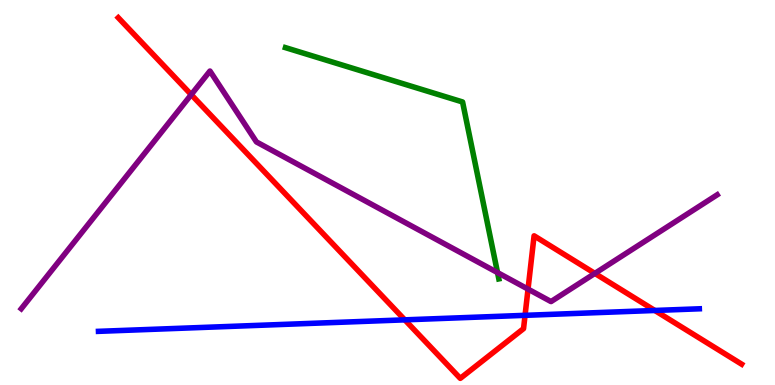[{'lines': ['blue', 'red'], 'intersections': [{'x': 5.22, 'y': 1.69}, {'x': 6.77, 'y': 1.81}, {'x': 8.45, 'y': 1.94}]}, {'lines': ['green', 'red'], 'intersections': []}, {'lines': ['purple', 'red'], 'intersections': [{'x': 2.47, 'y': 7.54}, {'x': 6.81, 'y': 2.49}, {'x': 7.68, 'y': 2.9}]}, {'lines': ['blue', 'green'], 'intersections': []}, {'lines': ['blue', 'purple'], 'intersections': []}, {'lines': ['green', 'purple'], 'intersections': [{'x': 6.42, 'y': 2.92}]}]